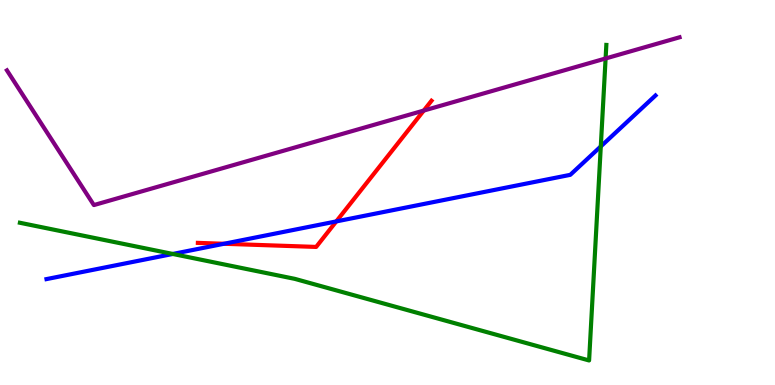[{'lines': ['blue', 'red'], 'intersections': [{'x': 2.89, 'y': 3.67}, {'x': 4.34, 'y': 4.25}]}, {'lines': ['green', 'red'], 'intersections': []}, {'lines': ['purple', 'red'], 'intersections': [{'x': 5.47, 'y': 7.13}]}, {'lines': ['blue', 'green'], 'intersections': [{'x': 2.23, 'y': 3.4}, {'x': 7.75, 'y': 6.2}]}, {'lines': ['blue', 'purple'], 'intersections': []}, {'lines': ['green', 'purple'], 'intersections': [{'x': 7.81, 'y': 8.48}]}]